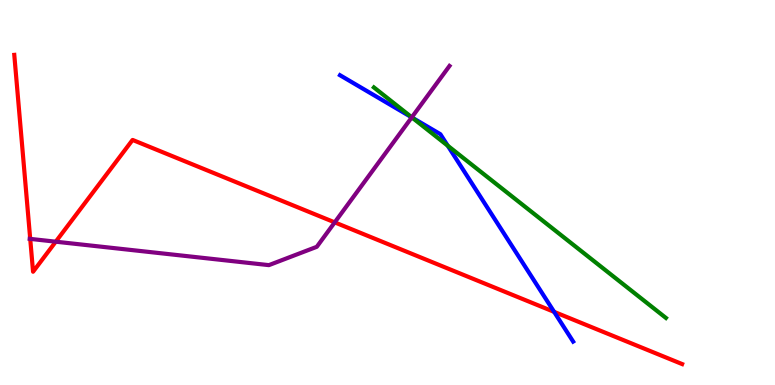[{'lines': ['blue', 'red'], 'intersections': [{'x': 7.15, 'y': 1.9}]}, {'lines': ['green', 'red'], 'intersections': []}, {'lines': ['purple', 'red'], 'intersections': [{'x': 0.39, 'y': 3.8}, {'x': 0.719, 'y': 3.72}, {'x': 4.32, 'y': 4.22}]}, {'lines': ['blue', 'green'], 'intersections': [{'x': 5.32, 'y': 6.95}, {'x': 5.78, 'y': 6.22}]}, {'lines': ['blue', 'purple'], 'intersections': [{'x': 5.31, 'y': 6.95}]}, {'lines': ['green', 'purple'], 'intersections': [{'x': 5.31, 'y': 6.95}]}]